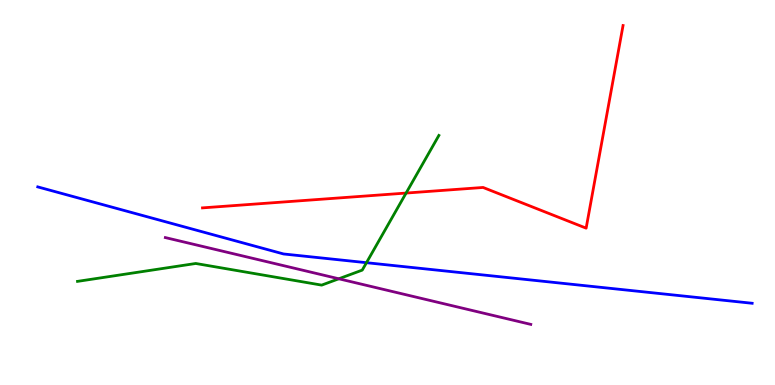[{'lines': ['blue', 'red'], 'intersections': []}, {'lines': ['green', 'red'], 'intersections': [{'x': 5.24, 'y': 4.99}]}, {'lines': ['purple', 'red'], 'intersections': []}, {'lines': ['blue', 'green'], 'intersections': [{'x': 4.73, 'y': 3.18}]}, {'lines': ['blue', 'purple'], 'intersections': []}, {'lines': ['green', 'purple'], 'intersections': [{'x': 4.37, 'y': 2.76}]}]